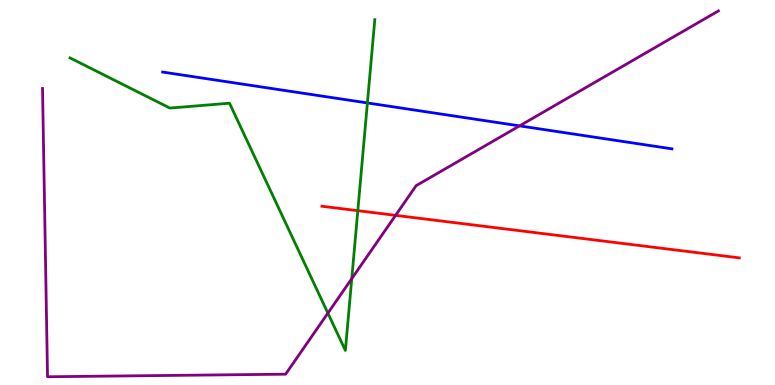[{'lines': ['blue', 'red'], 'intersections': []}, {'lines': ['green', 'red'], 'intersections': [{'x': 4.62, 'y': 4.53}]}, {'lines': ['purple', 'red'], 'intersections': [{'x': 5.1, 'y': 4.41}]}, {'lines': ['blue', 'green'], 'intersections': [{'x': 4.74, 'y': 7.33}]}, {'lines': ['blue', 'purple'], 'intersections': [{'x': 6.7, 'y': 6.73}]}, {'lines': ['green', 'purple'], 'intersections': [{'x': 4.23, 'y': 1.87}, {'x': 4.54, 'y': 2.76}]}]